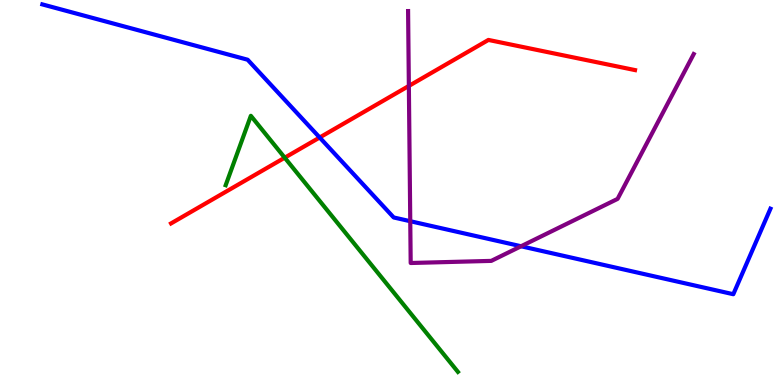[{'lines': ['blue', 'red'], 'intersections': [{'x': 4.12, 'y': 6.43}]}, {'lines': ['green', 'red'], 'intersections': [{'x': 3.67, 'y': 5.9}]}, {'lines': ['purple', 'red'], 'intersections': [{'x': 5.28, 'y': 7.77}]}, {'lines': ['blue', 'green'], 'intersections': []}, {'lines': ['blue', 'purple'], 'intersections': [{'x': 5.29, 'y': 4.25}, {'x': 6.72, 'y': 3.6}]}, {'lines': ['green', 'purple'], 'intersections': []}]